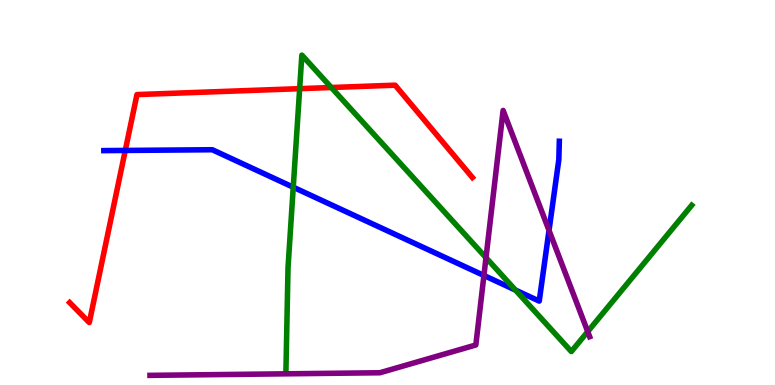[{'lines': ['blue', 'red'], 'intersections': [{'x': 1.62, 'y': 6.09}]}, {'lines': ['green', 'red'], 'intersections': [{'x': 3.87, 'y': 7.7}, {'x': 4.28, 'y': 7.73}]}, {'lines': ['purple', 'red'], 'intersections': []}, {'lines': ['blue', 'green'], 'intersections': [{'x': 3.78, 'y': 5.14}, {'x': 6.65, 'y': 2.47}]}, {'lines': ['blue', 'purple'], 'intersections': [{'x': 6.24, 'y': 2.84}, {'x': 7.08, 'y': 4.01}]}, {'lines': ['green', 'purple'], 'intersections': [{'x': 6.27, 'y': 3.31}, {'x': 7.58, 'y': 1.39}]}]